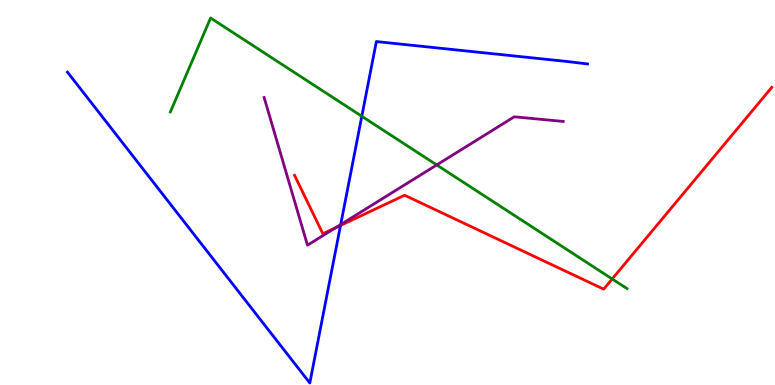[{'lines': ['blue', 'red'], 'intersections': [{'x': 4.39, 'y': 4.14}]}, {'lines': ['green', 'red'], 'intersections': [{'x': 7.9, 'y': 2.75}]}, {'lines': ['purple', 'red'], 'intersections': [{'x': 4.33, 'y': 4.08}]}, {'lines': ['blue', 'green'], 'intersections': [{'x': 4.67, 'y': 6.98}]}, {'lines': ['blue', 'purple'], 'intersections': [{'x': 4.4, 'y': 4.17}]}, {'lines': ['green', 'purple'], 'intersections': [{'x': 5.64, 'y': 5.72}]}]